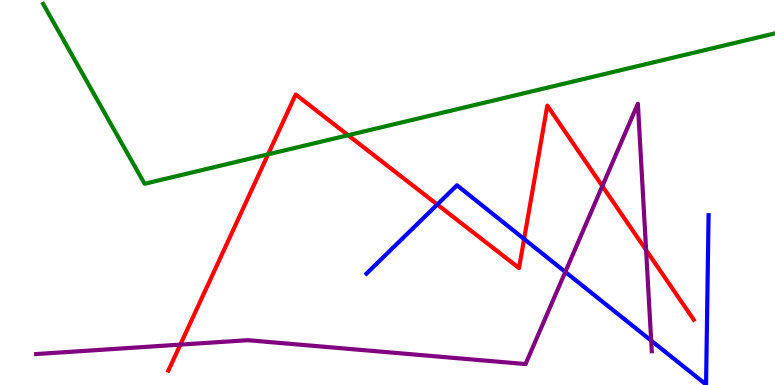[{'lines': ['blue', 'red'], 'intersections': [{'x': 5.64, 'y': 4.69}, {'x': 6.76, 'y': 3.79}]}, {'lines': ['green', 'red'], 'intersections': [{'x': 3.46, 'y': 5.99}, {'x': 4.49, 'y': 6.49}]}, {'lines': ['purple', 'red'], 'intersections': [{'x': 2.33, 'y': 1.05}, {'x': 7.77, 'y': 5.17}, {'x': 8.34, 'y': 3.5}]}, {'lines': ['blue', 'green'], 'intersections': []}, {'lines': ['blue', 'purple'], 'intersections': [{'x': 7.29, 'y': 2.94}, {'x': 8.4, 'y': 1.15}]}, {'lines': ['green', 'purple'], 'intersections': []}]